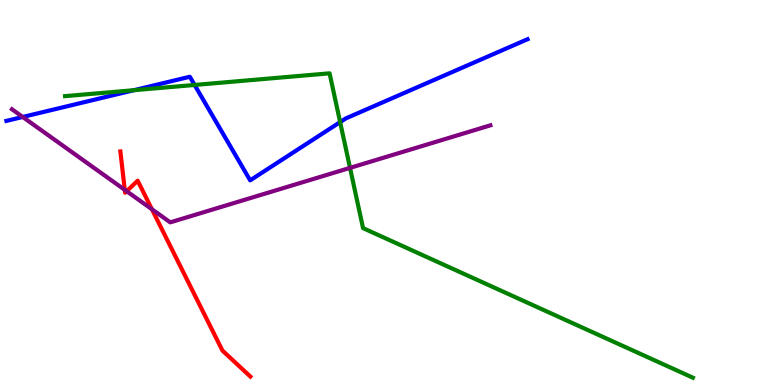[{'lines': ['blue', 'red'], 'intersections': []}, {'lines': ['green', 'red'], 'intersections': []}, {'lines': ['purple', 'red'], 'intersections': [{'x': 1.61, 'y': 5.07}, {'x': 1.63, 'y': 5.03}, {'x': 1.96, 'y': 4.56}]}, {'lines': ['blue', 'green'], 'intersections': [{'x': 1.73, 'y': 7.66}, {'x': 2.51, 'y': 7.79}, {'x': 4.39, 'y': 6.83}]}, {'lines': ['blue', 'purple'], 'intersections': [{'x': 0.293, 'y': 6.96}]}, {'lines': ['green', 'purple'], 'intersections': [{'x': 4.52, 'y': 5.64}]}]